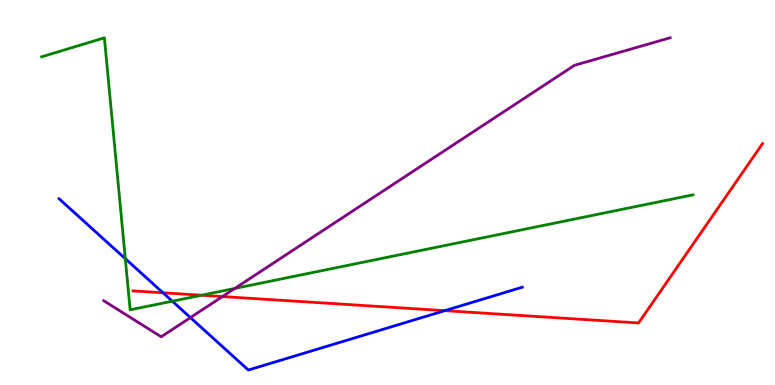[{'lines': ['blue', 'red'], 'intersections': [{'x': 2.1, 'y': 2.4}, {'x': 5.74, 'y': 1.93}]}, {'lines': ['green', 'red'], 'intersections': [{'x': 2.6, 'y': 2.33}]}, {'lines': ['purple', 'red'], 'intersections': [{'x': 2.87, 'y': 2.3}]}, {'lines': ['blue', 'green'], 'intersections': [{'x': 1.62, 'y': 3.28}, {'x': 2.22, 'y': 2.18}]}, {'lines': ['blue', 'purple'], 'intersections': [{'x': 2.46, 'y': 1.75}]}, {'lines': ['green', 'purple'], 'intersections': [{'x': 3.03, 'y': 2.51}]}]